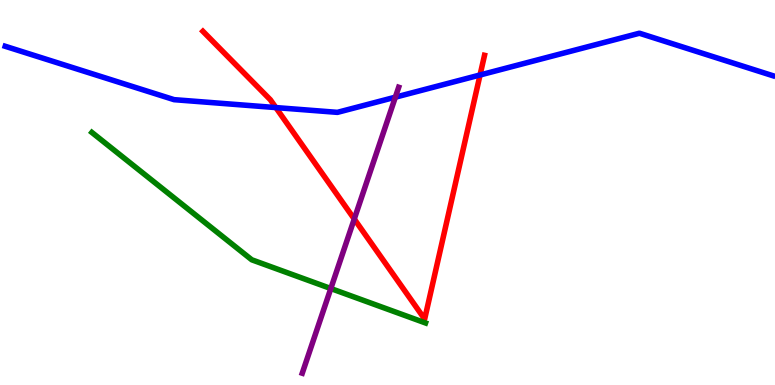[{'lines': ['blue', 'red'], 'intersections': [{'x': 3.56, 'y': 7.21}, {'x': 6.19, 'y': 8.05}]}, {'lines': ['green', 'red'], 'intersections': []}, {'lines': ['purple', 'red'], 'intersections': [{'x': 4.57, 'y': 4.31}]}, {'lines': ['blue', 'green'], 'intersections': []}, {'lines': ['blue', 'purple'], 'intersections': [{'x': 5.1, 'y': 7.48}]}, {'lines': ['green', 'purple'], 'intersections': [{'x': 4.27, 'y': 2.51}]}]